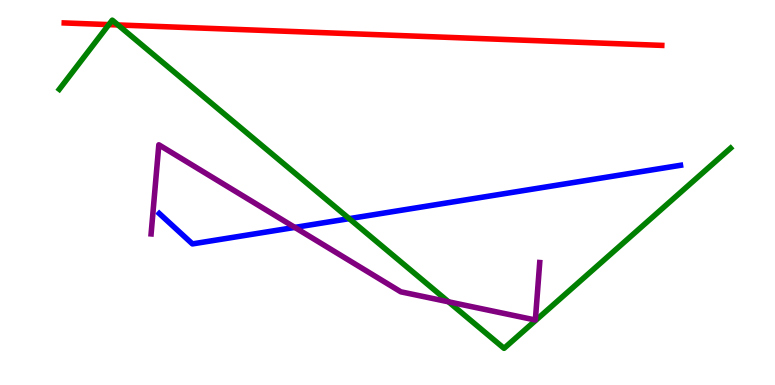[{'lines': ['blue', 'red'], 'intersections': []}, {'lines': ['green', 'red'], 'intersections': [{'x': 1.4, 'y': 9.36}, {'x': 1.52, 'y': 9.35}]}, {'lines': ['purple', 'red'], 'intersections': []}, {'lines': ['blue', 'green'], 'intersections': [{'x': 4.51, 'y': 4.32}]}, {'lines': ['blue', 'purple'], 'intersections': [{'x': 3.8, 'y': 4.09}]}, {'lines': ['green', 'purple'], 'intersections': [{'x': 5.79, 'y': 2.16}]}]